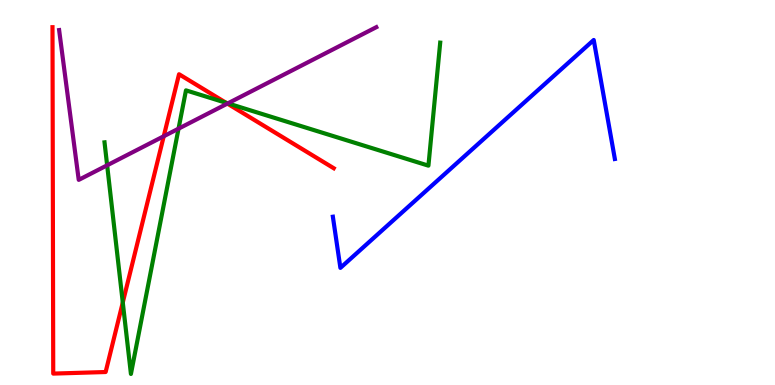[{'lines': ['blue', 'red'], 'intersections': []}, {'lines': ['green', 'red'], 'intersections': [{'x': 1.58, 'y': 2.14}, {'x': 2.92, 'y': 7.33}]}, {'lines': ['purple', 'red'], 'intersections': [{'x': 2.11, 'y': 6.46}, {'x': 2.93, 'y': 7.31}]}, {'lines': ['blue', 'green'], 'intersections': []}, {'lines': ['blue', 'purple'], 'intersections': []}, {'lines': ['green', 'purple'], 'intersections': [{'x': 1.38, 'y': 5.71}, {'x': 2.3, 'y': 6.66}, {'x': 2.94, 'y': 7.32}]}]